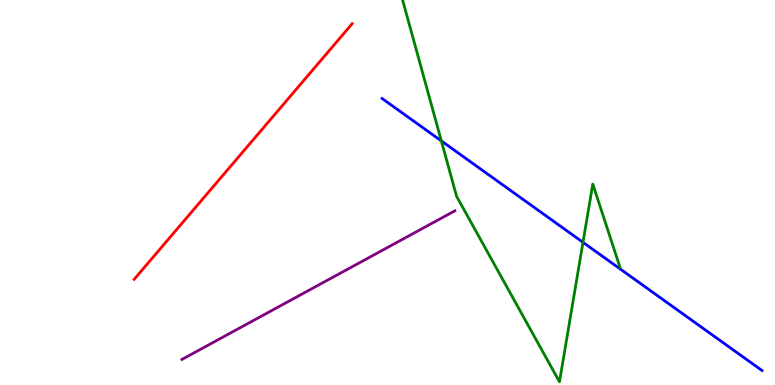[{'lines': ['blue', 'red'], 'intersections': []}, {'lines': ['green', 'red'], 'intersections': []}, {'lines': ['purple', 'red'], 'intersections': []}, {'lines': ['blue', 'green'], 'intersections': [{'x': 5.69, 'y': 6.34}, {'x': 7.52, 'y': 3.71}]}, {'lines': ['blue', 'purple'], 'intersections': []}, {'lines': ['green', 'purple'], 'intersections': []}]